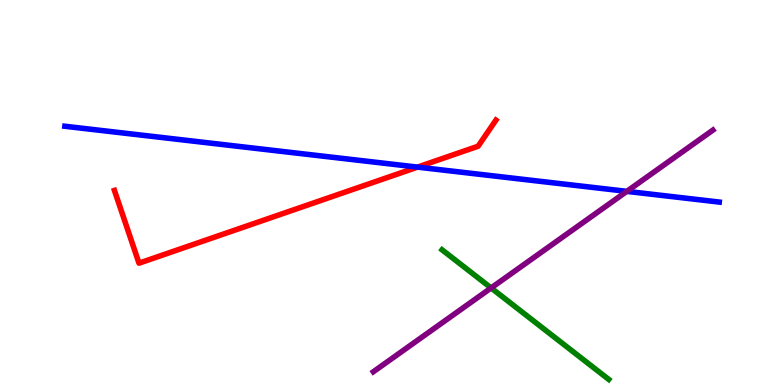[{'lines': ['blue', 'red'], 'intersections': [{'x': 5.39, 'y': 5.66}]}, {'lines': ['green', 'red'], 'intersections': []}, {'lines': ['purple', 'red'], 'intersections': []}, {'lines': ['blue', 'green'], 'intersections': []}, {'lines': ['blue', 'purple'], 'intersections': [{'x': 8.09, 'y': 5.03}]}, {'lines': ['green', 'purple'], 'intersections': [{'x': 6.34, 'y': 2.52}]}]